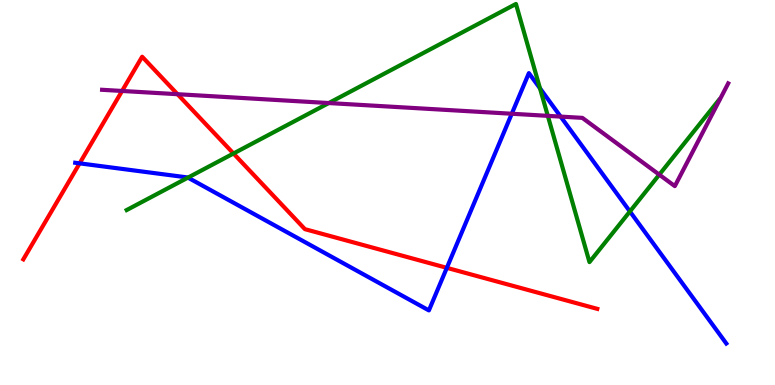[{'lines': ['blue', 'red'], 'intersections': [{'x': 1.03, 'y': 5.76}, {'x': 5.77, 'y': 3.04}]}, {'lines': ['green', 'red'], 'intersections': [{'x': 3.01, 'y': 6.01}]}, {'lines': ['purple', 'red'], 'intersections': [{'x': 1.58, 'y': 7.64}, {'x': 2.29, 'y': 7.55}]}, {'lines': ['blue', 'green'], 'intersections': [{'x': 2.43, 'y': 5.39}, {'x': 6.97, 'y': 7.71}, {'x': 8.13, 'y': 4.51}]}, {'lines': ['blue', 'purple'], 'intersections': [{'x': 6.6, 'y': 7.05}, {'x': 7.23, 'y': 6.97}]}, {'lines': ['green', 'purple'], 'intersections': [{'x': 4.24, 'y': 7.32}, {'x': 7.07, 'y': 6.99}, {'x': 8.51, 'y': 5.46}]}]